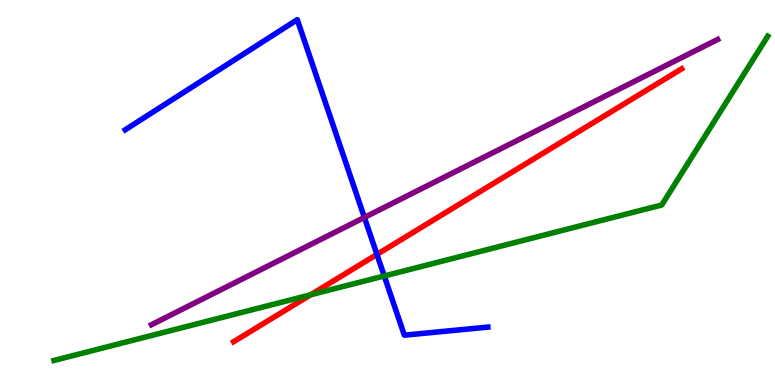[{'lines': ['blue', 'red'], 'intersections': [{'x': 4.86, 'y': 3.39}]}, {'lines': ['green', 'red'], 'intersections': [{'x': 4.01, 'y': 2.34}]}, {'lines': ['purple', 'red'], 'intersections': []}, {'lines': ['blue', 'green'], 'intersections': [{'x': 4.96, 'y': 2.83}]}, {'lines': ['blue', 'purple'], 'intersections': [{'x': 4.7, 'y': 4.35}]}, {'lines': ['green', 'purple'], 'intersections': []}]